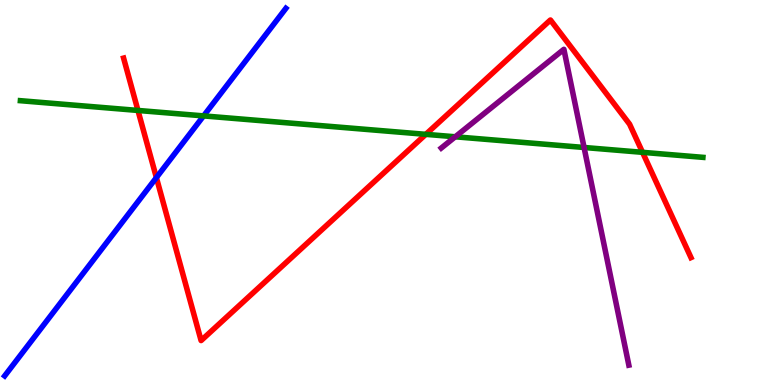[{'lines': ['blue', 'red'], 'intersections': [{'x': 2.02, 'y': 5.39}]}, {'lines': ['green', 'red'], 'intersections': [{'x': 1.78, 'y': 7.13}, {'x': 5.49, 'y': 6.51}, {'x': 8.29, 'y': 6.04}]}, {'lines': ['purple', 'red'], 'intersections': []}, {'lines': ['blue', 'green'], 'intersections': [{'x': 2.63, 'y': 6.99}]}, {'lines': ['blue', 'purple'], 'intersections': []}, {'lines': ['green', 'purple'], 'intersections': [{'x': 5.87, 'y': 6.45}, {'x': 7.54, 'y': 6.17}]}]